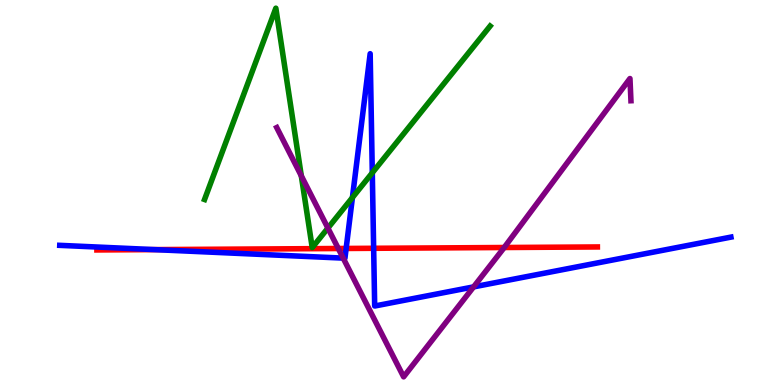[{'lines': ['blue', 'red'], 'intersections': [{'x': 1.99, 'y': 3.52}, {'x': 4.47, 'y': 3.55}, {'x': 4.82, 'y': 3.55}]}, {'lines': ['green', 'red'], 'intersections': []}, {'lines': ['purple', 'red'], 'intersections': [{'x': 4.37, 'y': 3.55}, {'x': 6.51, 'y': 3.57}]}, {'lines': ['blue', 'green'], 'intersections': [{'x': 4.55, 'y': 4.87}, {'x': 4.8, 'y': 5.51}]}, {'lines': ['blue', 'purple'], 'intersections': [{'x': 4.43, 'y': 3.3}, {'x': 6.11, 'y': 2.55}]}, {'lines': ['green', 'purple'], 'intersections': [{'x': 3.89, 'y': 5.43}, {'x': 4.23, 'y': 4.08}]}]